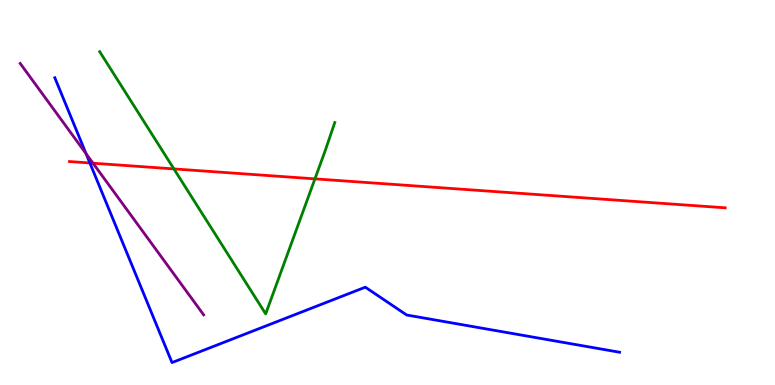[{'lines': ['blue', 'red'], 'intersections': [{'x': 1.16, 'y': 5.77}]}, {'lines': ['green', 'red'], 'intersections': [{'x': 2.24, 'y': 5.61}, {'x': 4.06, 'y': 5.35}]}, {'lines': ['purple', 'red'], 'intersections': [{'x': 1.2, 'y': 5.76}]}, {'lines': ['blue', 'green'], 'intersections': []}, {'lines': ['blue', 'purple'], 'intersections': [{'x': 1.11, 'y': 6.01}]}, {'lines': ['green', 'purple'], 'intersections': []}]